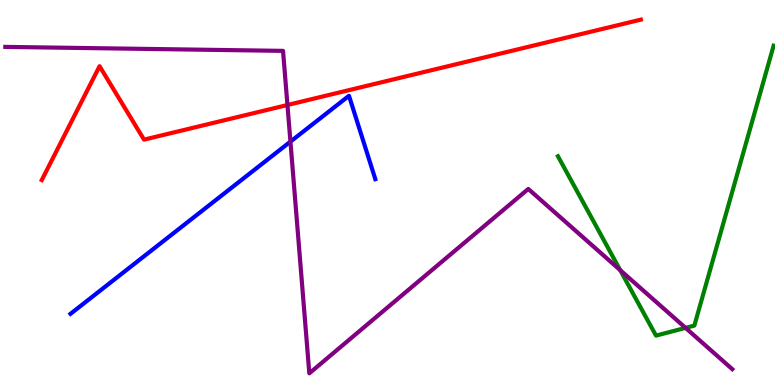[{'lines': ['blue', 'red'], 'intersections': []}, {'lines': ['green', 'red'], 'intersections': []}, {'lines': ['purple', 'red'], 'intersections': [{'x': 3.71, 'y': 7.27}]}, {'lines': ['blue', 'green'], 'intersections': []}, {'lines': ['blue', 'purple'], 'intersections': [{'x': 3.75, 'y': 6.32}]}, {'lines': ['green', 'purple'], 'intersections': [{'x': 8.0, 'y': 2.98}, {'x': 8.85, 'y': 1.48}]}]